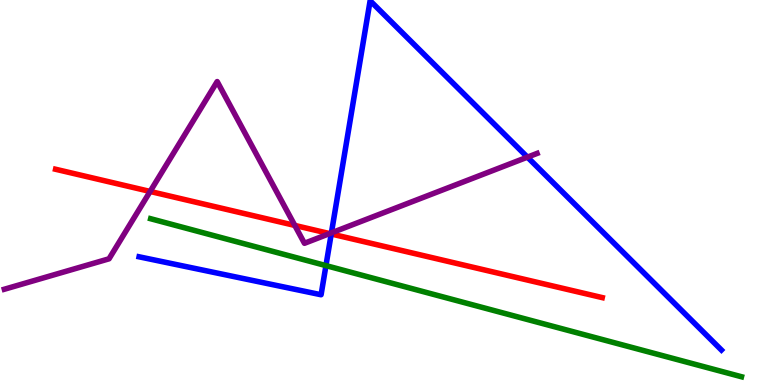[{'lines': ['blue', 'red'], 'intersections': [{'x': 4.27, 'y': 3.92}]}, {'lines': ['green', 'red'], 'intersections': []}, {'lines': ['purple', 'red'], 'intersections': [{'x': 1.94, 'y': 5.03}, {'x': 3.8, 'y': 4.14}, {'x': 4.25, 'y': 3.93}]}, {'lines': ['blue', 'green'], 'intersections': [{'x': 4.21, 'y': 3.1}]}, {'lines': ['blue', 'purple'], 'intersections': [{'x': 4.28, 'y': 3.95}, {'x': 6.81, 'y': 5.92}]}, {'lines': ['green', 'purple'], 'intersections': []}]